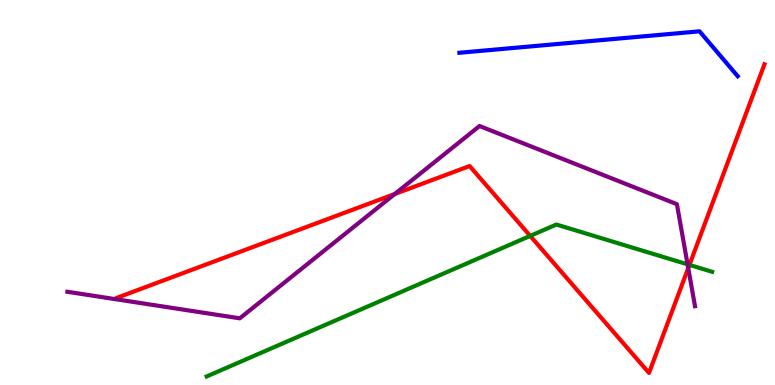[{'lines': ['blue', 'red'], 'intersections': []}, {'lines': ['green', 'red'], 'intersections': [{'x': 6.84, 'y': 3.87}, {'x': 8.9, 'y': 3.12}]}, {'lines': ['purple', 'red'], 'intersections': [{'x': 5.09, 'y': 4.96}, {'x': 8.88, 'y': 3.04}]}, {'lines': ['blue', 'green'], 'intersections': []}, {'lines': ['blue', 'purple'], 'intersections': []}, {'lines': ['green', 'purple'], 'intersections': [{'x': 8.87, 'y': 3.13}]}]